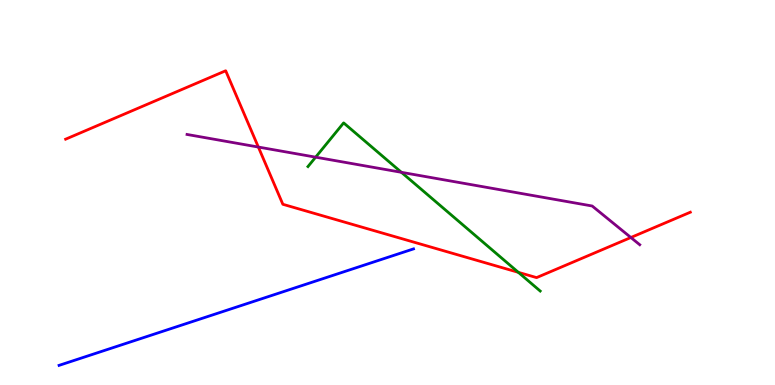[{'lines': ['blue', 'red'], 'intersections': []}, {'lines': ['green', 'red'], 'intersections': [{'x': 6.69, 'y': 2.93}]}, {'lines': ['purple', 'red'], 'intersections': [{'x': 3.33, 'y': 6.18}, {'x': 8.14, 'y': 3.83}]}, {'lines': ['blue', 'green'], 'intersections': []}, {'lines': ['blue', 'purple'], 'intersections': []}, {'lines': ['green', 'purple'], 'intersections': [{'x': 4.07, 'y': 5.92}, {'x': 5.18, 'y': 5.52}]}]